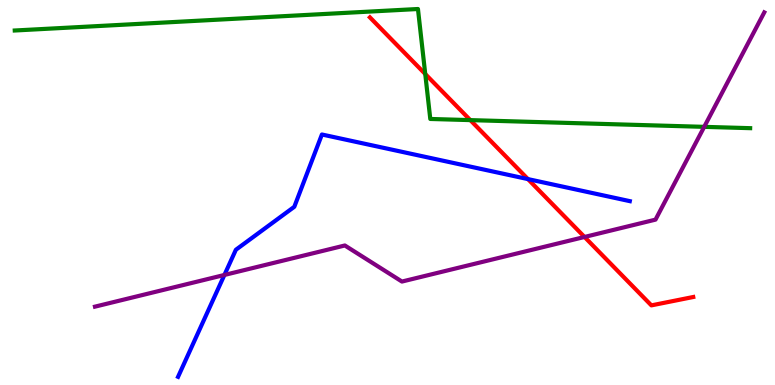[{'lines': ['blue', 'red'], 'intersections': [{'x': 6.81, 'y': 5.35}]}, {'lines': ['green', 'red'], 'intersections': [{'x': 5.49, 'y': 8.08}, {'x': 6.07, 'y': 6.88}]}, {'lines': ['purple', 'red'], 'intersections': [{'x': 7.54, 'y': 3.84}]}, {'lines': ['blue', 'green'], 'intersections': []}, {'lines': ['blue', 'purple'], 'intersections': [{'x': 2.9, 'y': 2.86}]}, {'lines': ['green', 'purple'], 'intersections': [{'x': 9.09, 'y': 6.71}]}]